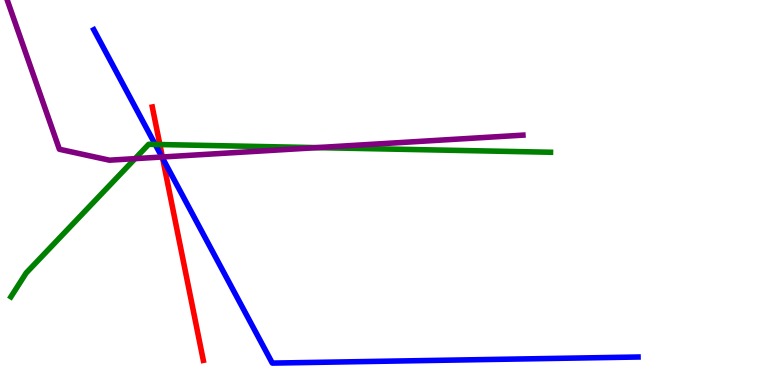[{'lines': ['blue', 'red'], 'intersections': [{'x': 2.1, 'y': 5.89}]}, {'lines': ['green', 'red'], 'intersections': [{'x': 2.06, 'y': 6.25}]}, {'lines': ['purple', 'red'], 'intersections': [{'x': 2.1, 'y': 5.92}]}, {'lines': ['blue', 'green'], 'intersections': [{'x': 2.0, 'y': 6.25}]}, {'lines': ['blue', 'purple'], 'intersections': [{'x': 2.09, 'y': 5.92}]}, {'lines': ['green', 'purple'], 'intersections': [{'x': 1.74, 'y': 5.88}, {'x': 4.09, 'y': 6.17}]}]